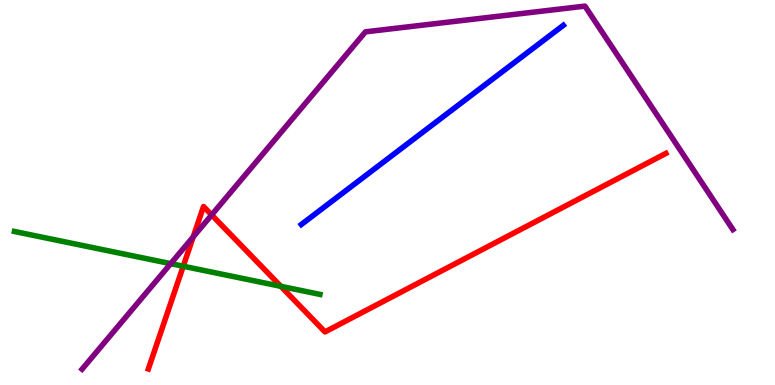[{'lines': ['blue', 'red'], 'intersections': []}, {'lines': ['green', 'red'], 'intersections': [{'x': 2.36, 'y': 3.08}, {'x': 3.62, 'y': 2.56}]}, {'lines': ['purple', 'red'], 'intersections': [{'x': 2.49, 'y': 3.85}, {'x': 2.73, 'y': 4.42}]}, {'lines': ['blue', 'green'], 'intersections': []}, {'lines': ['blue', 'purple'], 'intersections': []}, {'lines': ['green', 'purple'], 'intersections': [{'x': 2.2, 'y': 3.15}]}]